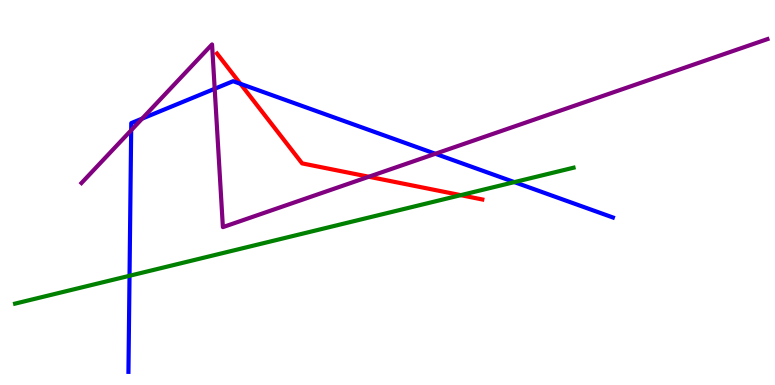[{'lines': ['blue', 'red'], 'intersections': [{'x': 3.1, 'y': 7.82}]}, {'lines': ['green', 'red'], 'intersections': [{'x': 5.95, 'y': 4.93}]}, {'lines': ['purple', 'red'], 'intersections': [{'x': 4.76, 'y': 5.41}]}, {'lines': ['blue', 'green'], 'intersections': [{'x': 1.67, 'y': 2.84}, {'x': 6.64, 'y': 5.27}]}, {'lines': ['blue', 'purple'], 'intersections': [{'x': 1.69, 'y': 6.62}, {'x': 1.83, 'y': 6.92}, {'x': 2.77, 'y': 7.69}, {'x': 5.62, 'y': 6.01}]}, {'lines': ['green', 'purple'], 'intersections': []}]